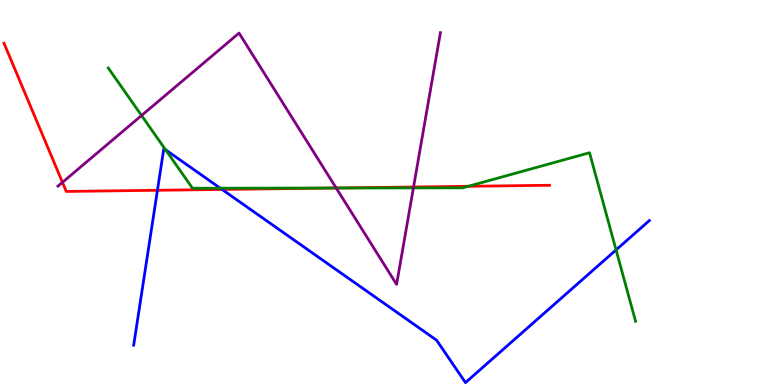[{'lines': ['blue', 'red'], 'intersections': [{'x': 2.03, 'y': 5.06}, {'x': 2.87, 'y': 5.08}]}, {'lines': ['green', 'red'], 'intersections': [{'x': 4.3, 'y': 5.12}, {'x': 6.04, 'y': 5.16}]}, {'lines': ['purple', 'red'], 'intersections': [{'x': 0.806, 'y': 5.26}, {'x': 4.34, 'y': 5.12}, {'x': 5.34, 'y': 5.14}]}, {'lines': ['blue', 'green'], 'intersections': [{'x': 2.14, 'y': 6.11}, {'x': 2.84, 'y': 5.11}, {'x': 7.95, 'y': 3.51}]}, {'lines': ['blue', 'purple'], 'intersections': []}, {'lines': ['green', 'purple'], 'intersections': [{'x': 1.83, 'y': 7.0}, {'x': 4.34, 'y': 5.12}, {'x': 5.33, 'y': 5.12}]}]